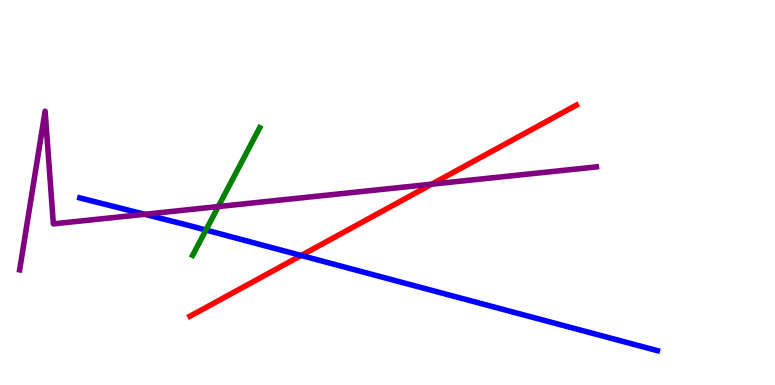[{'lines': ['blue', 'red'], 'intersections': [{'x': 3.89, 'y': 3.36}]}, {'lines': ['green', 'red'], 'intersections': []}, {'lines': ['purple', 'red'], 'intersections': [{'x': 5.57, 'y': 5.22}]}, {'lines': ['blue', 'green'], 'intersections': [{'x': 2.66, 'y': 4.03}]}, {'lines': ['blue', 'purple'], 'intersections': [{'x': 1.87, 'y': 4.43}]}, {'lines': ['green', 'purple'], 'intersections': [{'x': 2.82, 'y': 4.63}]}]